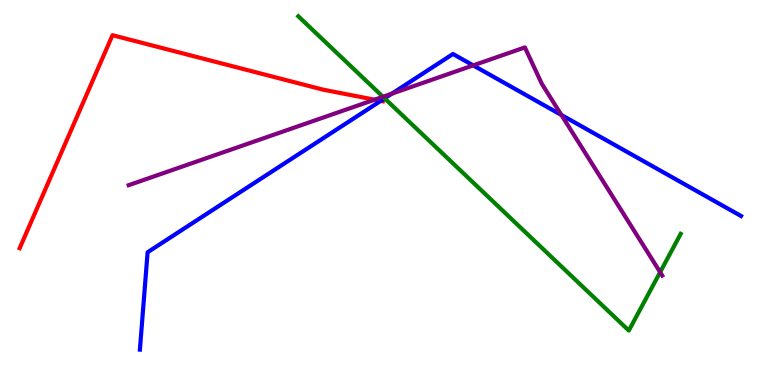[{'lines': ['blue', 'red'], 'intersections': [{'x': 4.91, 'y': 7.38}]}, {'lines': ['green', 'red'], 'intersections': []}, {'lines': ['purple', 'red'], 'intersections': [{'x': 4.83, 'y': 7.41}]}, {'lines': ['blue', 'green'], 'intersections': [{'x': 4.96, 'y': 7.45}]}, {'lines': ['blue', 'purple'], 'intersections': [{'x': 5.06, 'y': 7.57}, {'x': 6.11, 'y': 8.3}, {'x': 7.24, 'y': 7.01}]}, {'lines': ['green', 'purple'], 'intersections': [{'x': 4.94, 'y': 7.49}, {'x': 8.52, 'y': 2.93}]}]